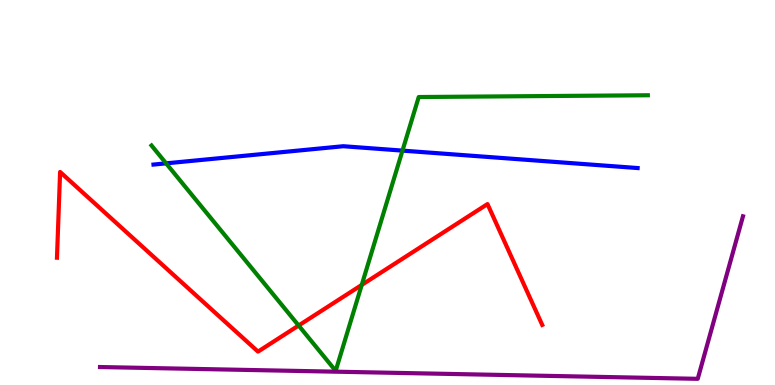[{'lines': ['blue', 'red'], 'intersections': []}, {'lines': ['green', 'red'], 'intersections': [{'x': 3.85, 'y': 1.55}, {'x': 4.67, 'y': 2.6}]}, {'lines': ['purple', 'red'], 'intersections': []}, {'lines': ['blue', 'green'], 'intersections': [{'x': 2.14, 'y': 5.76}, {'x': 5.19, 'y': 6.09}]}, {'lines': ['blue', 'purple'], 'intersections': []}, {'lines': ['green', 'purple'], 'intersections': []}]